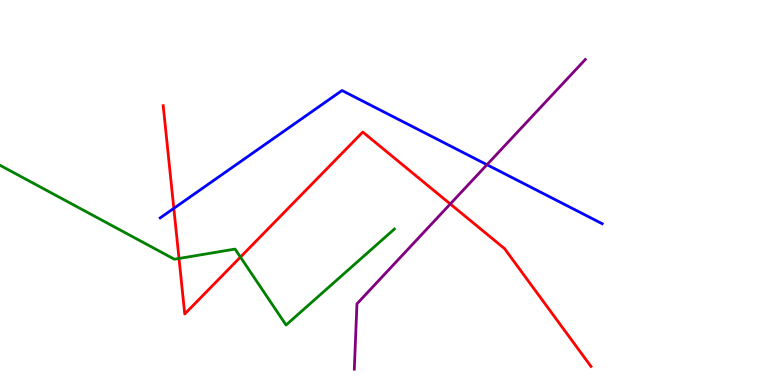[{'lines': ['blue', 'red'], 'intersections': [{'x': 2.24, 'y': 4.59}]}, {'lines': ['green', 'red'], 'intersections': [{'x': 2.31, 'y': 3.29}, {'x': 3.1, 'y': 3.32}]}, {'lines': ['purple', 'red'], 'intersections': [{'x': 5.81, 'y': 4.7}]}, {'lines': ['blue', 'green'], 'intersections': []}, {'lines': ['blue', 'purple'], 'intersections': [{'x': 6.28, 'y': 5.72}]}, {'lines': ['green', 'purple'], 'intersections': []}]